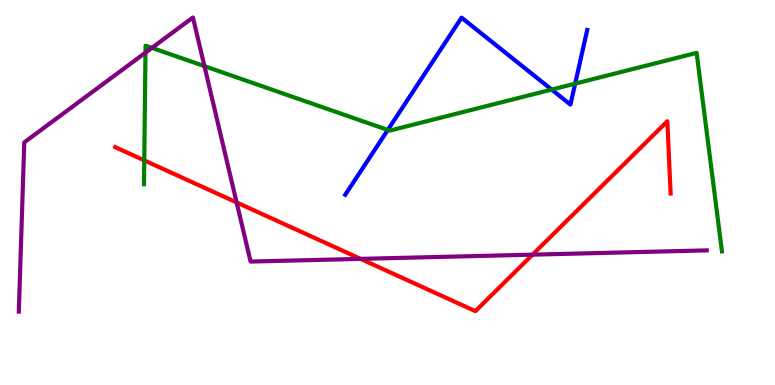[{'lines': ['blue', 'red'], 'intersections': []}, {'lines': ['green', 'red'], 'intersections': [{'x': 1.86, 'y': 5.83}]}, {'lines': ['purple', 'red'], 'intersections': [{'x': 3.05, 'y': 4.74}, {'x': 4.65, 'y': 3.28}, {'x': 6.87, 'y': 3.39}]}, {'lines': ['blue', 'green'], 'intersections': [{'x': 5.0, 'y': 6.62}, {'x': 7.12, 'y': 7.67}, {'x': 7.42, 'y': 7.83}]}, {'lines': ['blue', 'purple'], 'intersections': []}, {'lines': ['green', 'purple'], 'intersections': [{'x': 1.88, 'y': 8.63}, {'x': 1.96, 'y': 8.76}, {'x': 2.64, 'y': 8.28}]}]